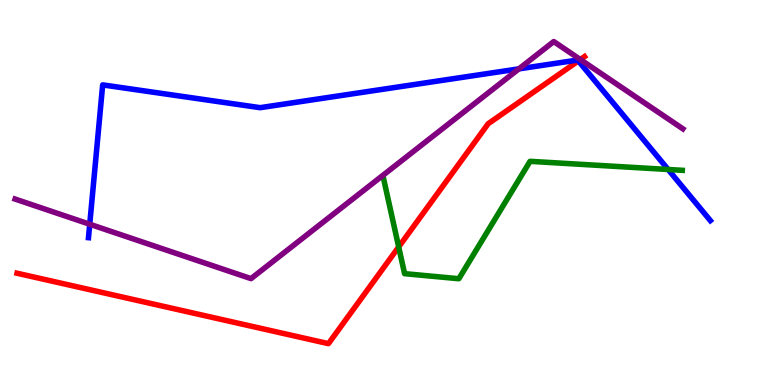[{'lines': ['blue', 'red'], 'intersections': [{'x': 7.46, 'y': 8.42}]}, {'lines': ['green', 'red'], 'intersections': [{'x': 5.14, 'y': 3.59}]}, {'lines': ['purple', 'red'], 'intersections': [{'x': 7.49, 'y': 8.45}]}, {'lines': ['blue', 'green'], 'intersections': [{'x': 8.62, 'y': 5.6}]}, {'lines': ['blue', 'purple'], 'intersections': [{'x': 1.16, 'y': 4.18}, {'x': 6.7, 'y': 8.21}]}, {'lines': ['green', 'purple'], 'intersections': []}]